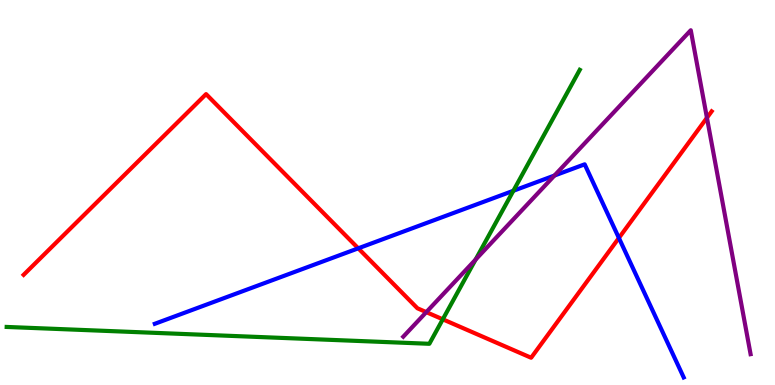[{'lines': ['blue', 'red'], 'intersections': [{'x': 4.62, 'y': 3.55}, {'x': 7.99, 'y': 3.82}]}, {'lines': ['green', 'red'], 'intersections': [{'x': 5.71, 'y': 1.71}]}, {'lines': ['purple', 'red'], 'intersections': [{'x': 5.5, 'y': 1.89}, {'x': 9.12, 'y': 6.94}]}, {'lines': ['blue', 'green'], 'intersections': [{'x': 6.62, 'y': 5.04}]}, {'lines': ['blue', 'purple'], 'intersections': [{'x': 7.15, 'y': 5.44}]}, {'lines': ['green', 'purple'], 'intersections': [{'x': 6.14, 'y': 3.26}]}]